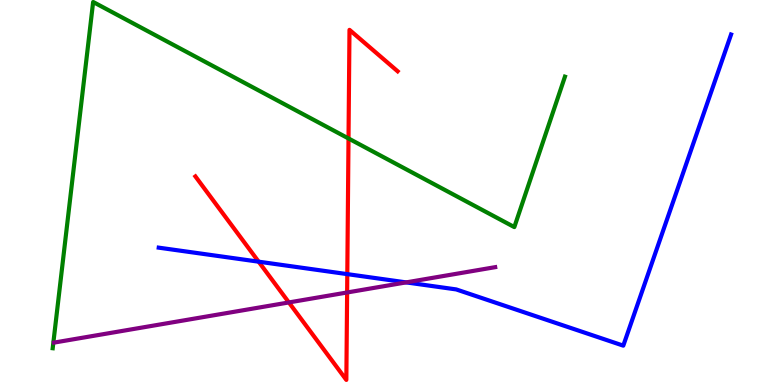[{'lines': ['blue', 'red'], 'intersections': [{'x': 3.34, 'y': 3.2}, {'x': 4.48, 'y': 2.88}]}, {'lines': ['green', 'red'], 'intersections': [{'x': 4.5, 'y': 6.4}]}, {'lines': ['purple', 'red'], 'intersections': [{'x': 3.73, 'y': 2.14}, {'x': 4.48, 'y': 2.4}]}, {'lines': ['blue', 'green'], 'intersections': []}, {'lines': ['blue', 'purple'], 'intersections': [{'x': 5.24, 'y': 2.67}]}, {'lines': ['green', 'purple'], 'intersections': []}]